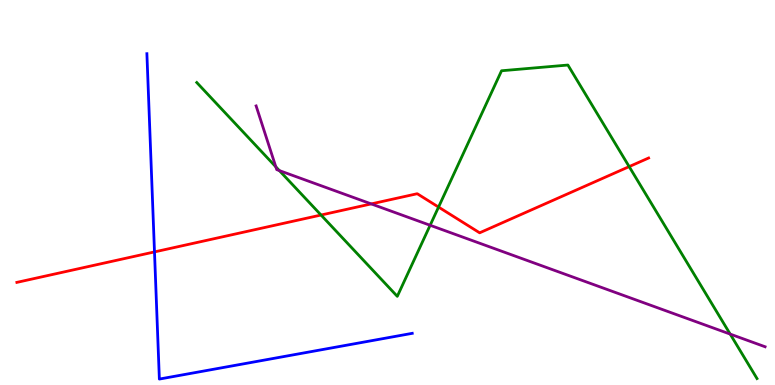[{'lines': ['blue', 'red'], 'intersections': [{'x': 1.99, 'y': 3.46}]}, {'lines': ['green', 'red'], 'intersections': [{'x': 4.14, 'y': 4.41}, {'x': 5.66, 'y': 4.62}, {'x': 8.12, 'y': 5.67}]}, {'lines': ['purple', 'red'], 'intersections': [{'x': 4.79, 'y': 4.7}]}, {'lines': ['blue', 'green'], 'intersections': []}, {'lines': ['blue', 'purple'], 'intersections': []}, {'lines': ['green', 'purple'], 'intersections': [{'x': 3.56, 'y': 5.67}, {'x': 3.6, 'y': 5.57}, {'x': 5.55, 'y': 4.15}, {'x': 9.42, 'y': 1.32}]}]